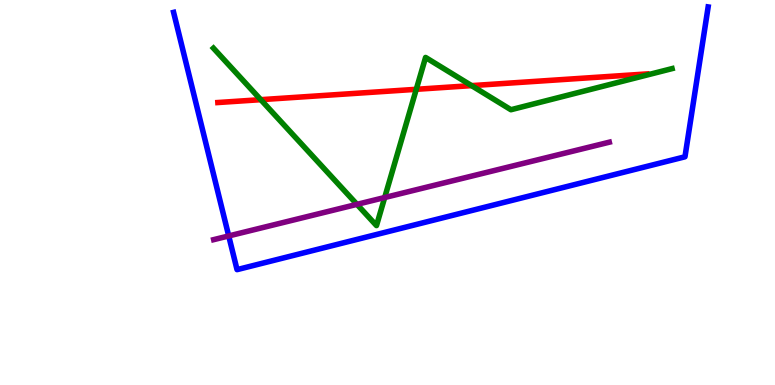[{'lines': ['blue', 'red'], 'intersections': []}, {'lines': ['green', 'red'], 'intersections': [{'x': 3.36, 'y': 7.41}, {'x': 5.37, 'y': 7.68}, {'x': 6.08, 'y': 7.78}]}, {'lines': ['purple', 'red'], 'intersections': []}, {'lines': ['blue', 'green'], 'intersections': []}, {'lines': ['blue', 'purple'], 'intersections': [{'x': 2.95, 'y': 3.87}]}, {'lines': ['green', 'purple'], 'intersections': [{'x': 4.61, 'y': 4.69}, {'x': 4.96, 'y': 4.87}]}]